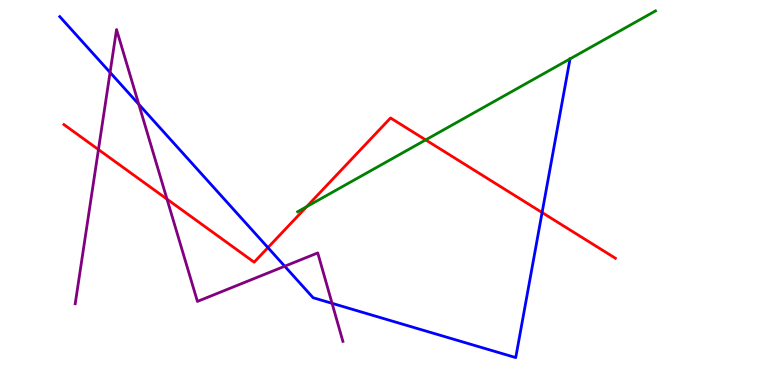[{'lines': ['blue', 'red'], 'intersections': [{'x': 3.46, 'y': 3.57}, {'x': 6.99, 'y': 4.48}]}, {'lines': ['green', 'red'], 'intersections': [{'x': 3.96, 'y': 4.63}, {'x': 5.49, 'y': 6.37}]}, {'lines': ['purple', 'red'], 'intersections': [{'x': 1.27, 'y': 6.12}, {'x': 2.15, 'y': 4.83}]}, {'lines': ['blue', 'green'], 'intersections': []}, {'lines': ['blue', 'purple'], 'intersections': [{'x': 1.42, 'y': 8.12}, {'x': 1.79, 'y': 7.29}, {'x': 3.67, 'y': 3.08}, {'x': 4.28, 'y': 2.12}]}, {'lines': ['green', 'purple'], 'intersections': []}]